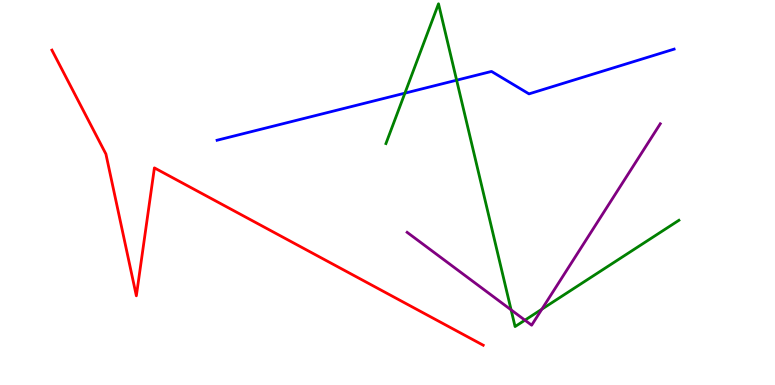[{'lines': ['blue', 'red'], 'intersections': []}, {'lines': ['green', 'red'], 'intersections': []}, {'lines': ['purple', 'red'], 'intersections': []}, {'lines': ['blue', 'green'], 'intersections': [{'x': 5.22, 'y': 7.58}, {'x': 5.89, 'y': 7.92}]}, {'lines': ['blue', 'purple'], 'intersections': []}, {'lines': ['green', 'purple'], 'intersections': [{'x': 6.59, 'y': 1.95}, {'x': 6.77, 'y': 1.68}, {'x': 6.99, 'y': 1.97}]}]